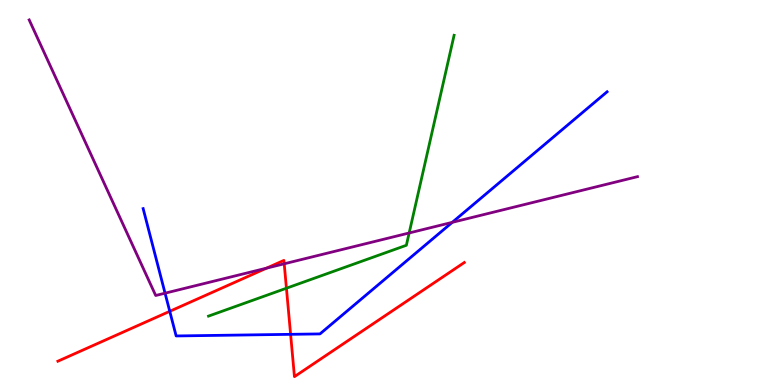[{'lines': ['blue', 'red'], 'intersections': [{'x': 2.19, 'y': 1.91}, {'x': 3.75, 'y': 1.32}]}, {'lines': ['green', 'red'], 'intersections': [{'x': 3.7, 'y': 2.51}]}, {'lines': ['purple', 'red'], 'intersections': [{'x': 3.44, 'y': 3.03}, {'x': 3.67, 'y': 3.15}]}, {'lines': ['blue', 'green'], 'intersections': []}, {'lines': ['blue', 'purple'], 'intersections': [{'x': 2.13, 'y': 2.38}, {'x': 5.84, 'y': 4.22}]}, {'lines': ['green', 'purple'], 'intersections': [{'x': 5.28, 'y': 3.95}]}]